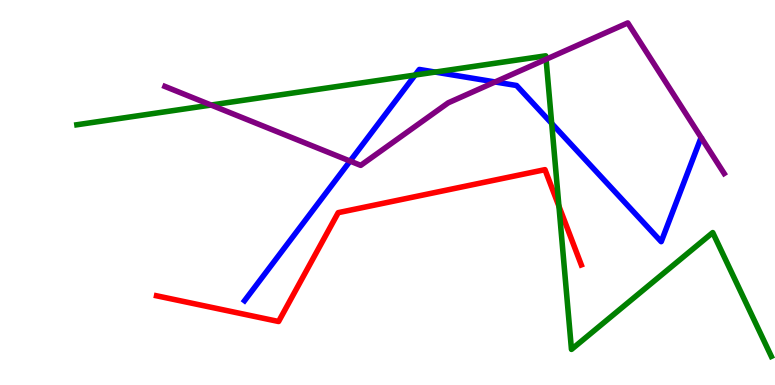[{'lines': ['blue', 'red'], 'intersections': []}, {'lines': ['green', 'red'], 'intersections': [{'x': 7.21, 'y': 4.64}]}, {'lines': ['purple', 'red'], 'intersections': []}, {'lines': ['blue', 'green'], 'intersections': [{'x': 5.36, 'y': 8.05}, {'x': 5.62, 'y': 8.13}, {'x': 7.12, 'y': 6.79}]}, {'lines': ['blue', 'purple'], 'intersections': [{'x': 4.52, 'y': 5.82}, {'x': 6.39, 'y': 7.87}]}, {'lines': ['green', 'purple'], 'intersections': [{'x': 2.72, 'y': 7.27}, {'x': 7.05, 'y': 8.46}]}]